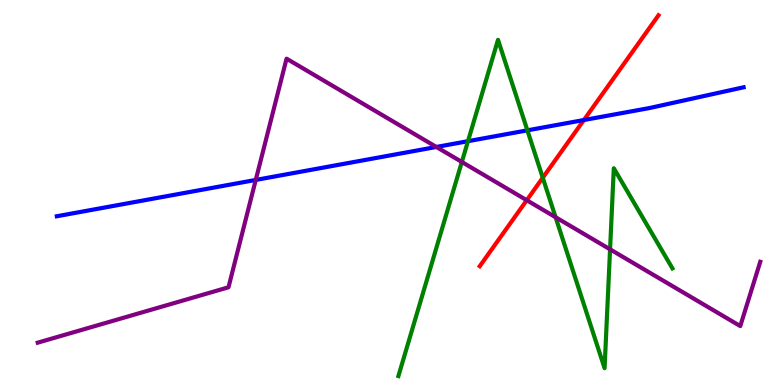[{'lines': ['blue', 'red'], 'intersections': [{'x': 7.53, 'y': 6.88}]}, {'lines': ['green', 'red'], 'intersections': [{'x': 7.0, 'y': 5.38}]}, {'lines': ['purple', 'red'], 'intersections': [{'x': 6.8, 'y': 4.8}]}, {'lines': ['blue', 'green'], 'intersections': [{'x': 6.04, 'y': 6.33}, {'x': 6.81, 'y': 6.61}]}, {'lines': ['blue', 'purple'], 'intersections': [{'x': 3.3, 'y': 5.33}, {'x': 5.63, 'y': 6.18}]}, {'lines': ['green', 'purple'], 'intersections': [{'x': 5.96, 'y': 5.79}, {'x': 7.17, 'y': 4.36}, {'x': 7.87, 'y': 3.52}]}]